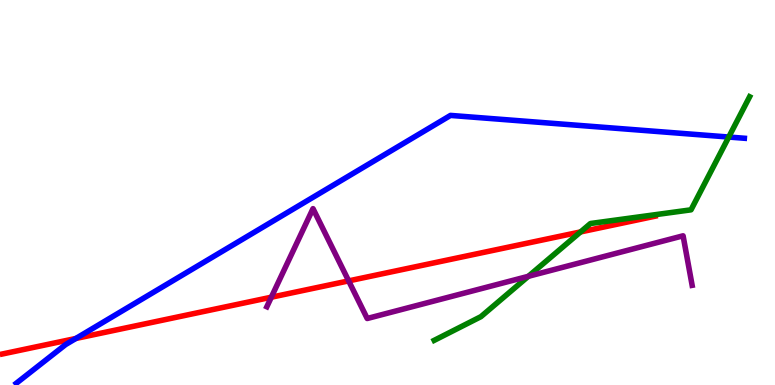[{'lines': ['blue', 'red'], 'intersections': [{'x': 0.979, 'y': 1.21}]}, {'lines': ['green', 'red'], 'intersections': [{'x': 7.49, 'y': 3.98}]}, {'lines': ['purple', 'red'], 'intersections': [{'x': 3.5, 'y': 2.28}, {'x': 4.5, 'y': 2.7}]}, {'lines': ['blue', 'green'], 'intersections': [{'x': 9.4, 'y': 6.44}]}, {'lines': ['blue', 'purple'], 'intersections': []}, {'lines': ['green', 'purple'], 'intersections': [{'x': 6.82, 'y': 2.82}]}]